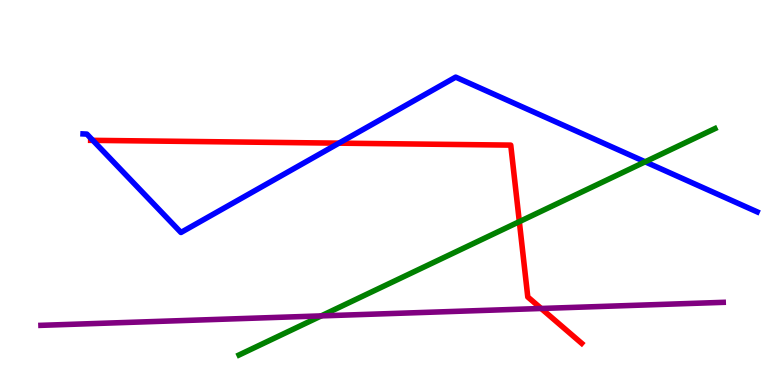[{'lines': ['blue', 'red'], 'intersections': [{'x': 1.2, 'y': 6.35}, {'x': 4.37, 'y': 6.28}]}, {'lines': ['green', 'red'], 'intersections': [{'x': 6.7, 'y': 4.24}]}, {'lines': ['purple', 'red'], 'intersections': [{'x': 6.98, 'y': 1.99}]}, {'lines': ['blue', 'green'], 'intersections': [{'x': 8.32, 'y': 5.8}]}, {'lines': ['blue', 'purple'], 'intersections': []}, {'lines': ['green', 'purple'], 'intersections': [{'x': 4.14, 'y': 1.79}]}]